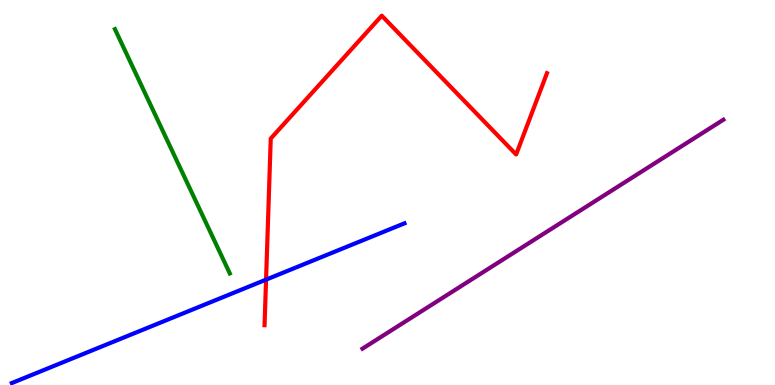[{'lines': ['blue', 'red'], 'intersections': [{'x': 3.43, 'y': 2.74}]}, {'lines': ['green', 'red'], 'intersections': []}, {'lines': ['purple', 'red'], 'intersections': []}, {'lines': ['blue', 'green'], 'intersections': []}, {'lines': ['blue', 'purple'], 'intersections': []}, {'lines': ['green', 'purple'], 'intersections': []}]